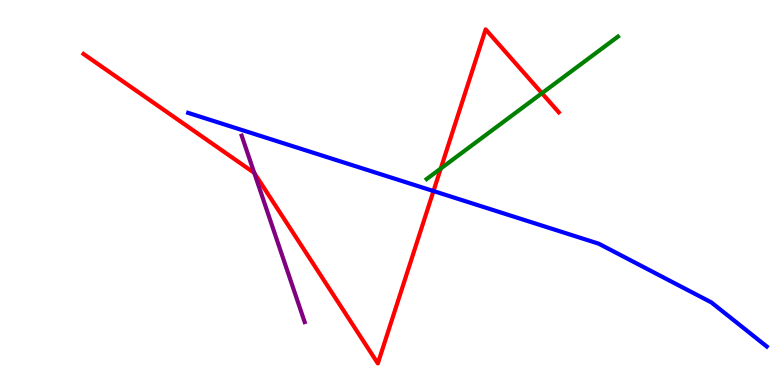[{'lines': ['blue', 'red'], 'intersections': [{'x': 5.59, 'y': 5.04}]}, {'lines': ['green', 'red'], 'intersections': [{'x': 5.69, 'y': 5.62}, {'x': 6.99, 'y': 7.58}]}, {'lines': ['purple', 'red'], 'intersections': [{'x': 3.28, 'y': 5.51}]}, {'lines': ['blue', 'green'], 'intersections': []}, {'lines': ['blue', 'purple'], 'intersections': []}, {'lines': ['green', 'purple'], 'intersections': []}]